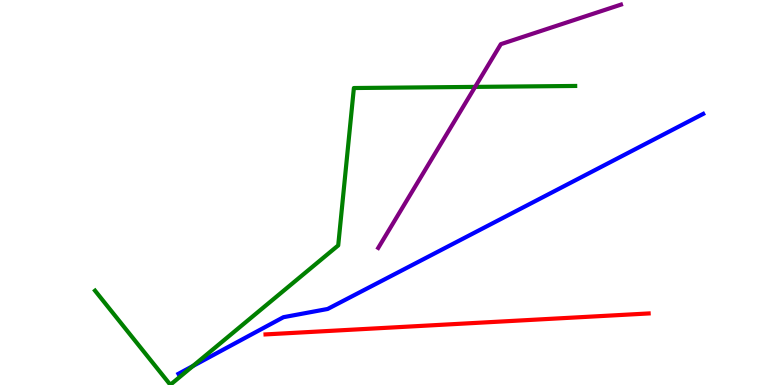[{'lines': ['blue', 'red'], 'intersections': []}, {'lines': ['green', 'red'], 'intersections': []}, {'lines': ['purple', 'red'], 'intersections': []}, {'lines': ['blue', 'green'], 'intersections': [{'x': 2.49, 'y': 0.494}]}, {'lines': ['blue', 'purple'], 'intersections': []}, {'lines': ['green', 'purple'], 'intersections': [{'x': 6.13, 'y': 7.74}]}]